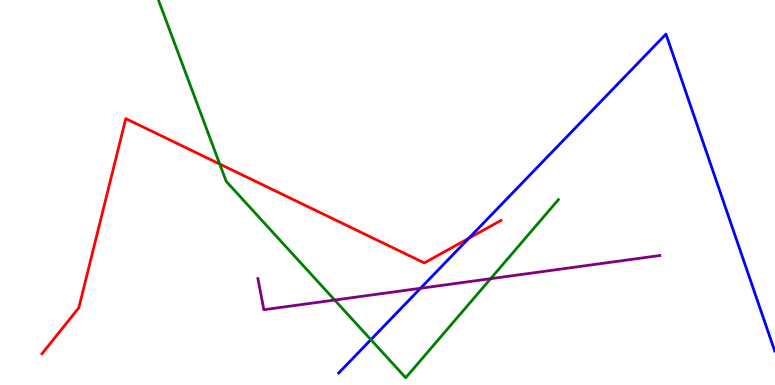[{'lines': ['blue', 'red'], 'intersections': [{'x': 6.05, 'y': 3.81}]}, {'lines': ['green', 'red'], 'intersections': [{'x': 2.84, 'y': 5.74}]}, {'lines': ['purple', 'red'], 'intersections': []}, {'lines': ['blue', 'green'], 'intersections': [{'x': 4.79, 'y': 1.18}]}, {'lines': ['blue', 'purple'], 'intersections': [{'x': 5.43, 'y': 2.51}]}, {'lines': ['green', 'purple'], 'intersections': [{'x': 4.32, 'y': 2.21}, {'x': 6.33, 'y': 2.76}]}]